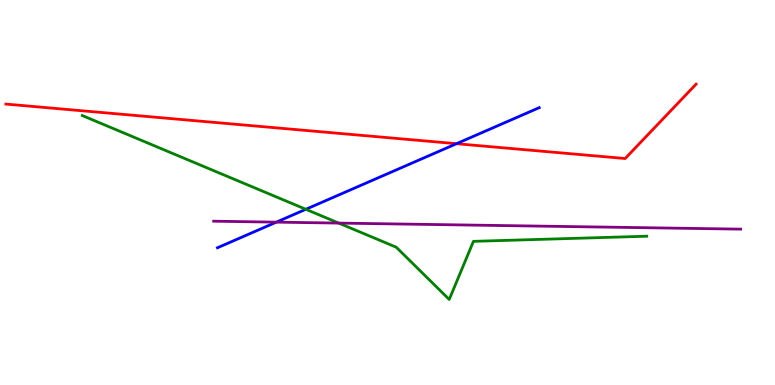[{'lines': ['blue', 'red'], 'intersections': [{'x': 5.89, 'y': 6.27}]}, {'lines': ['green', 'red'], 'intersections': []}, {'lines': ['purple', 'red'], 'intersections': []}, {'lines': ['blue', 'green'], 'intersections': [{'x': 3.95, 'y': 4.56}]}, {'lines': ['blue', 'purple'], 'intersections': [{'x': 3.57, 'y': 4.23}]}, {'lines': ['green', 'purple'], 'intersections': [{'x': 4.37, 'y': 4.21}]}]